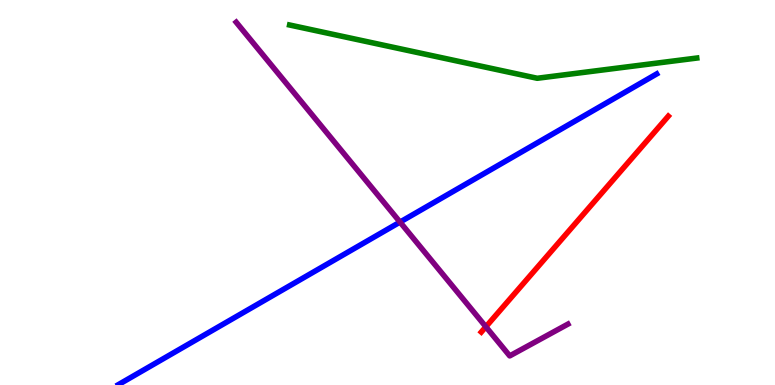[{'lines': ['blue', 'red'], 'intersections': []}, {'lines': ['green', 'red'], 'intersections': []}, {'lines': ['purple', 'red'], 'intersections': [{'x': 6.27, 'y': 1.51}]}, {'lines': ['blue', 'green'], 'intersections': []}, {'lines': ['blue', 'purple'], 'intersections': [{'x': 5.16, 'y': 4.23}]}, {'lines': ['green', 'purple'], 'intersections': []}]